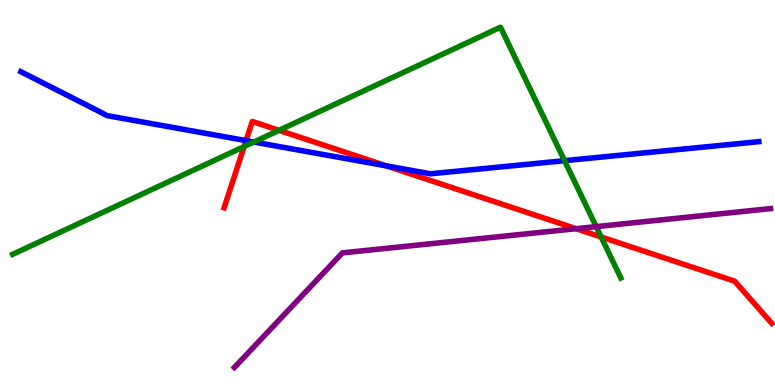[{'lines': ['blue', 'red'], 'intersections': [{'x': 3.17, 'y': 6.35}, {'x': 4.99, 'y': 5.69}]}, {'lines': ['green', 'red'], 'intersections': [{'x': 3.15, 'y': 6.19}, {'x': 3.6, 'y': 6.61}, {'x': 7.76, 'y': 3.84}]}, {'lines': ['purple', 'red'], 'intersections': [{'x': 7.43, 'y': 4.06}]}, {'lines': ['blue', 'green'], 'intersections': [{'x': 3.28, 'y': 6.31}, {'x': 7.28, 'y': 5.83}]}, {'lines': ['blue', 'purple'], 'intersections': []}, {'lines': ['green', 'purple'], 'intersections': [{'x': 7.69, 'y': 4.11}]}]